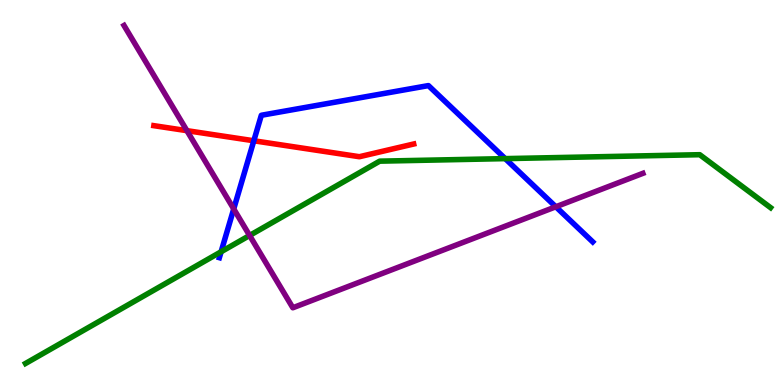[{'lines': ['blue', 'red'], 'intersections': [{'x': 3.28, 'y': 6.34}]}, {'lines': ['green', 'red'], 'intersections': []}, {'lines': ['purple', 'red'], 'intersections': [{'x': 2.41, 'y': 6.61}]}, {'lines': ['blue', 'green'], 'intersections': [{'x': 2.85, 'y': 3.46}, {'x': 6.52, 'y': 5.88}]}, {'lines': ['blue', 'purple'], 'intersections': [{'x': 3.02, 'y': 4.57}, {'x': 7.17, 'y': 4.63}]}, {'lines': ['green', 'purple'], 'intersections': [{'x': 3.22, 'y': 3.88}]}]